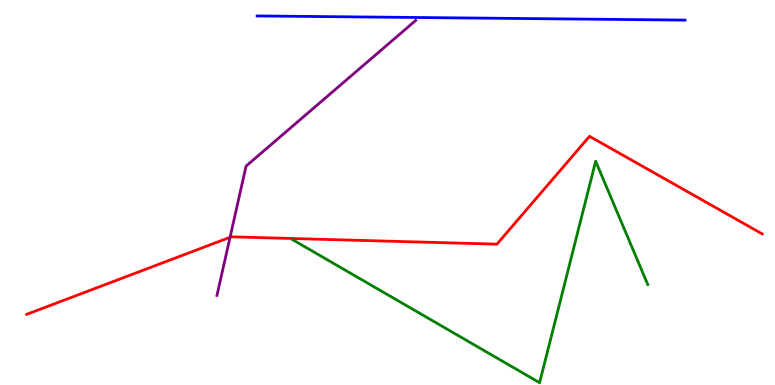[{'lines': ['blue', 'red'], 'intersections': []}, {'lines': ['green', 'red'], 'intersections': []}, {'lines': ['purple', 'red'], 'intersections': [{'x': 2.97, 'y': 3.84}]}, {'lines': ['blue', 'green'], 'intersections': []}, {'lines': ['blue', 'purple'], 'intersections': []}, {'lines': ['green', 'purple'], 'intersections': []}]